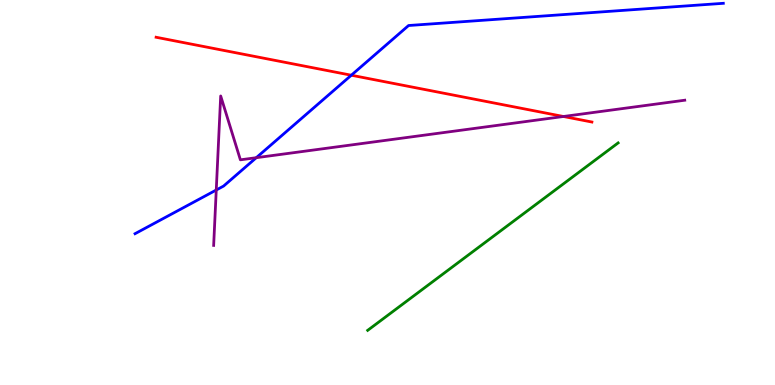[{'lines': ['blue', 'red'], 'intersections': [{'x': 4.53, 'y': 8.05}]}, {'lines': ['green', 'red'], 'intersections': []}, {'lines': ['purple', 'red'], 'intersections': [{'x': 7.27, 'y': 6.97}]}, {'lines': ['blue', 'green'], 'intersections': []}, {'lines': ['blue', 'purple'], 'intersections': [{'x': 2.79, 'y': 5.06}, {'x': 3.31, 'y': 5.9}]}, {'lines': ['green', 'purple'], 'intersections': []}]